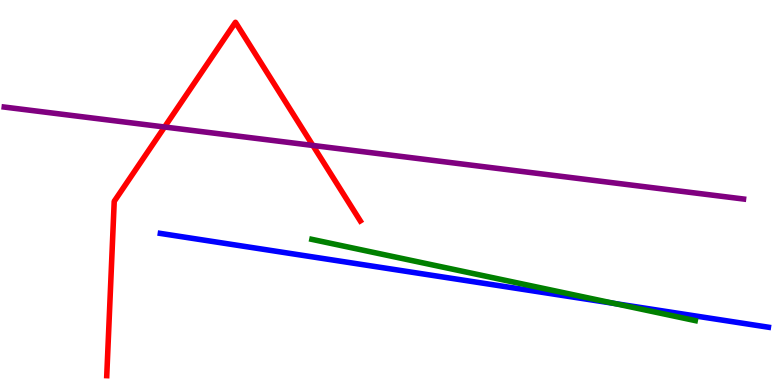[{'lines': ['blue', 'red'], 'intersections': []}, {'lines': ['green', 'red'], 'intersections': []}, {'lines': ['purple', 'red'], 'intersections': [{'x': 2.12, 'y': 6.7}, {'x': 4.04, 'y': 6.22}]}, {'lines': ['blue', 'green'], 'intersections': [{'x': 7.93, 'y': 2.12}]}, {'lines': ['blue', 'purple'], 'intersections': []}, {'lines': ['green', 'purple'], 'intersections': []}]